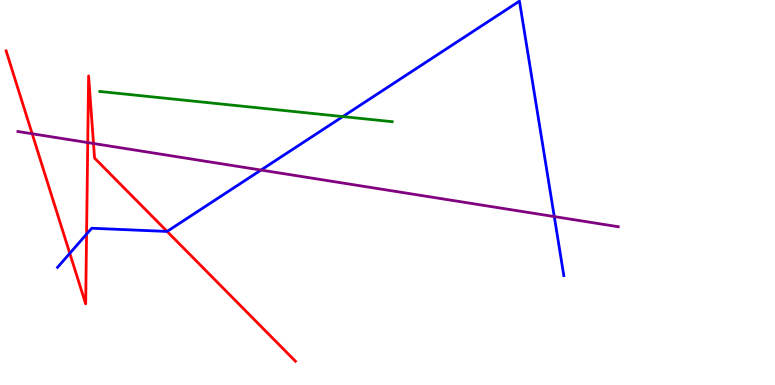[{'lines': ['blue', 'red'], 'intersections': [{'x': 0.901, 'y': 3.42}, {'x': 1.12, 'y': 3.92}, {'x': 2.16, 'y': 3.99}]}, {'lines': ['green', 'red'], 'intersections': []}, {'lines': ['purple', 'red'], 'intersections': [{'x': 0.415, 'y': 6.53}, {'x': 1.13, 'y': 6.3}, {'x': 1.21, 'y': 6.27}]}, {'lines': ['blue', 'green'], 'intersections': [{'x': 4.42, 'y': 6.97}]}, {'lines': ['blue', 'purple'], 'intersections': [{'x': 3.37, 'y': 5.58}, {'x': 7.15, 'y': 4.37}]}, {'lines': ['green', 'purple'], 'intersections': []}]